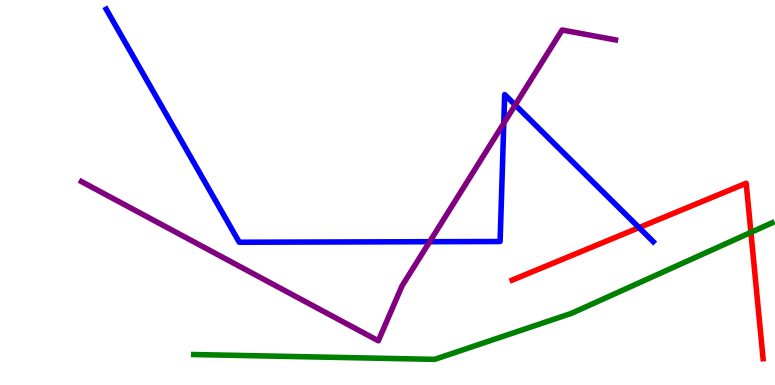[{'lines': ['blue', 'red'], 'intersections': [{'x': 8.25, 'y': 4.09}]}, {'lines': ['green', 'red'], 'intersections': [{'x': 9.69, 'y': 3.96}]}, {'lines': ['purple', 'red'], 'intersections': []}, {'lines': ['blue', 'green'], 'intersections': []}, {'lines': ['blue', 'purple'], 'intersections': [{'x': 5.54, 'y': 3.72}, {'x': 6.5, 'y': 6.8}, {'x': 6.65, 'y': 7.27}]}, {'lines': ['green', 'purple'], 'intersections': []}]